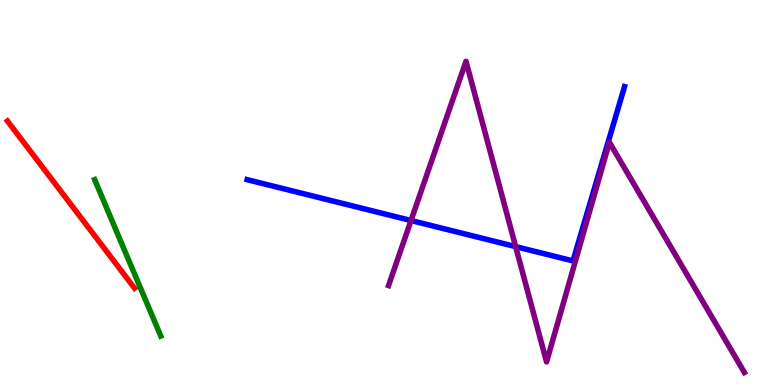[{'lines': ['blue', 'red'], 'intersections': []}, {'lines': ['green', 'red'], 'intersections': []}, {'lines': ['purple', 'red'], 'intersections': []}, {'lines': ['blue', 'green'], 'intersections': []}, {'lines': ['blue', 'purple'], 'intersections': [{'x': 5.3, 'y': 4.27}, {'x': 6.65, 'y': 3.59}]}, {'lines': ['green', 'purple'], 'intersections': []}]